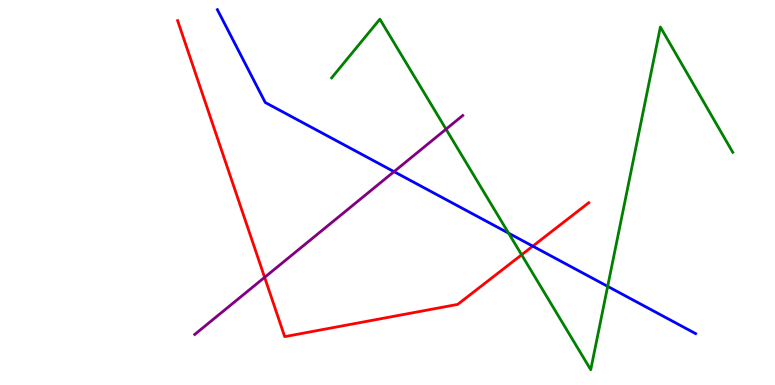[{'lines': ['blue', 'red'], 'intersections': [{'x': 6.87, 'y': 3.61}]}, {'lines': ['green', 'red'], 'intersections': [{'x': 6.73, 'y': 3.38}]}, {'lines': ['purple', 'red'], 'intersections': [{'x': 3.41, 'y': 2.8}]}, {'lines': ['blue', 'green'], 'intersections': [{'x': 6.56, 'y': 3.94}, {'x': 7.84, 'y': 2.56}]}, {'lines': ['blue', 'purple'], 'intersections': [{'x': 5.08, 'y': 5.54}]}, {'lines': ['green', 'purple'], 'intersections': [{'x': 5.76, 'y': 6.65}]}]